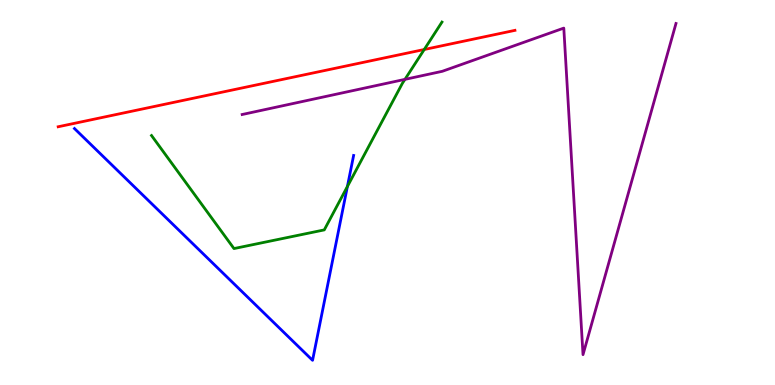[{'lines': ['blue', 'red'], 'intersections': []}, {'lines': ['green', 'red'], 'intersections': [{'x': 5.47, 'y': 8.71}]}, {'lines': ['purple', 'red'], 'intersections': []}, {'lines': ['blue', 'green'], 'intersections': [{'x': 4.48, 'y': 5.16}]}, {'lines': ['blue', 'purple'], 'intersections': []}, {'lines': ['green', 'purple'], 'intersections': [{'x': 5.23, 'y': 7.94}]}]